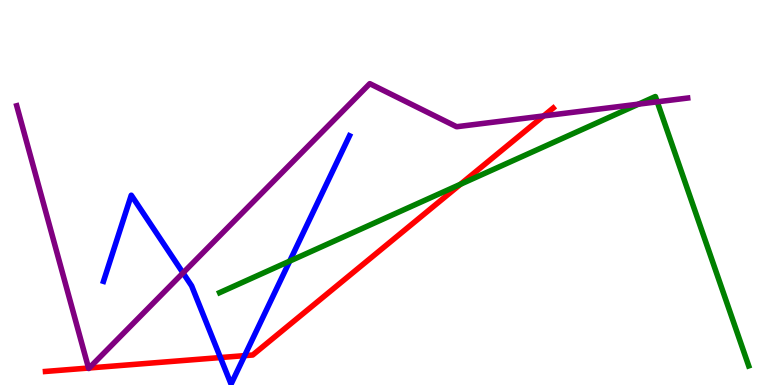[{'lines': ['blue', 'red'], 'intersections': [{'x': 2.84, 'y': 0.713}, {'x': 3.16, 'y': 0.763}]}, {'lines': ['green', 'red'], 'intersections': [{'x': 5.94, 'y': 5.21}]}, {'lines': ['purple', 'red'], 'intersections': [{'x': 1.14, 'y': 0.441}, {'x': 1.15, 'y': 0.442}, {'x': 7.01, 'y': 6.99}]}, {'lines': ['blue', 'green'], 'intersections': [{'x': 3.74, 'y': 3.22}]}, {'lines': ['blue', 'purple'], 'intersections': [{'x': 2.36, 'y': 2.91}]}, {'lines': ['green', 'purple'], 'intersections': [{'x': 8.24, 'y': 7.29}, {'x': 8.48, 'y': 7.36}]}]